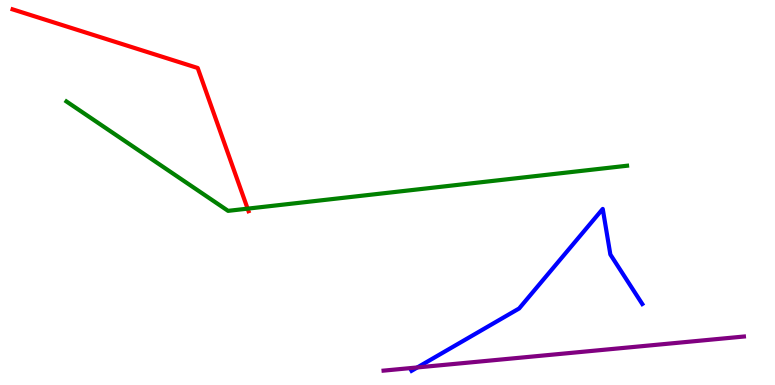[{'lines': ['blue', 'red'], 'intersections': []}, {'lines': ['green', 'red'], 'intersections': [{'x': 3.2, 'y': 4.58}]}, {'lines': ['purple', 'red'], 'intersections': []}, {'lines': ['blue', 'green'], 'intersections': []}, {'lines': ['blue', 'purple'], 'intersections': [{'x': 5.39, 'y': 0.456}]}, {'lines': ['green', 'purple'], 'intersections': []}]